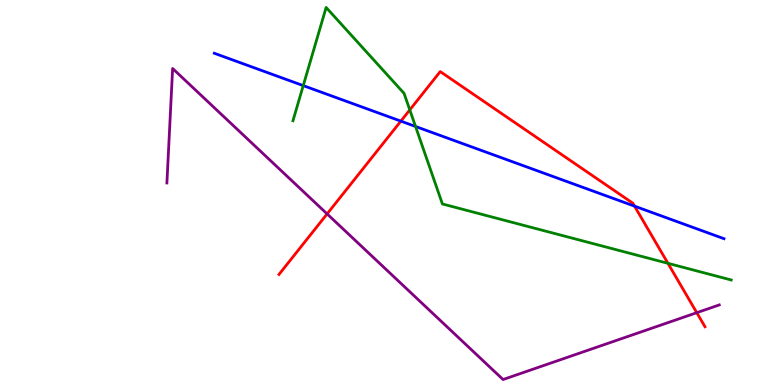[{'lines': ['blue', 'red'], 'intersections': [{'x': 5.17, 'y': 6.85}, {'x': 8.19, 'y': 4.65}]}, {'lines': ['green', 'red'], 'intersections': [{'x': 5.29, 'y': 7.15}, {'x': 8.62, 'y': 3.16}]}, {'lines': ['purple', 'red'], 'intersections': [{'x': 4.22, 'y': 4.44}, {'x': 8.99, 'y': 1.88}]}, {'lines': ['blue', 'green'], 'intersections': [{'x': 3.91, 'y': 7.78}, {'x': 5.36, 'y': 6.72}]}, {'lines': ['blue', 'purple'], 'intersections': []}, {'lines': ['green', 'purple'], 'intersections': []}]